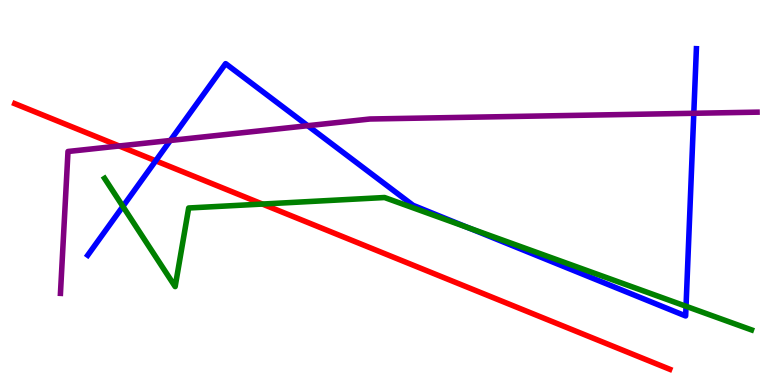[{'lines': ['blue', 'red'], 'intersections': [{'x': 2.01, 'y': 5.82}]}, {'lines': ['green', 'red'], 'intersections': [{'x': 3.39, 'y': 4.7}]}, {'lines': ['purple', 'red'], 'intersections': [{'x': 1.54, 'y': 6.21}]}, {'lines': ['blue', 'green'], 'intersections': [{'x': 1.59, 'y': 4.64}, {'x': 6.04, 'y': 4.08}, {'x': 8.85, 'y': 2.04}]}, {'lines': ['blue', 'purple'], 'intersections': [{'x': 2.2, 'y': 6.35}, {'x': 3.97, 'y': 6.74}, {'x': 8.95, 'y': 7.06}]}, {'lines': ['green', 'purple'], 'intersections': []}]